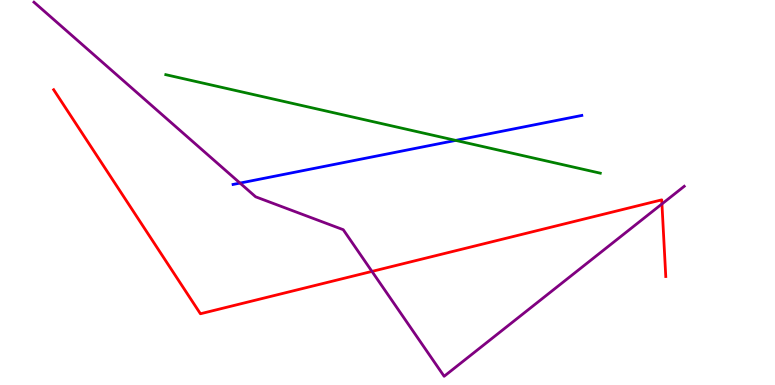[{'lines': ['blue', 'red'], 'intersections': []}, {'lines': ['green', 'red'], 'intersections': []}, {'lines': ['purple', 'red'], 'intersections': [{'x': 4.8, 'y': 2.95}, {'x': 8.54, 'y': 4.7}]}, {'lines': ['blue', 'green'], 'intersections': [{'x': 5.88, 'y': 6.35}]}, {'lines': ['blue', 'purple'], 'intersections': [{'x': 3.1, 'y': 5.24}]}, {'lines': ['green', 'purple'], 'intersections': []}]